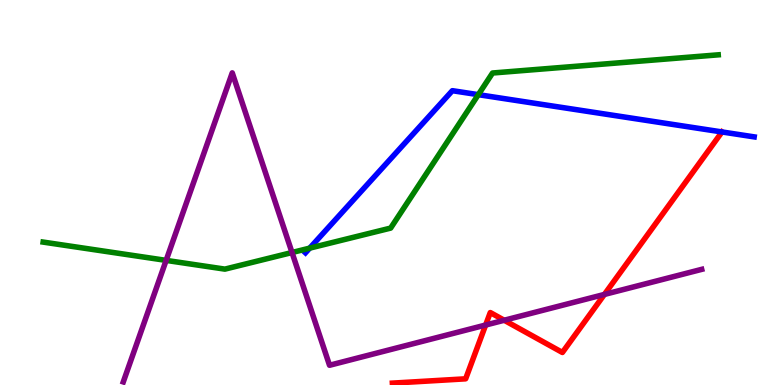[{'lines': ['blue', 'red'], 'intersections': [{'x': 9.32, 'y': 6.57}]}, {'lines': ['green', 'red'], 'intersections': []}, {'lines': ['purple', 'red'], 'intersections': [{'x': 6.27, 'y': 1.56}, {'x': 6.51, 'y': 1.68}, {'x': 7.8, 'y': 2.35}]}, {'lines': ['blue', 'green'], 'intersections': [{'x': 4.0, 'y': 3.55}, {'x': 6.17, 'y': 7.54}]}, {'lines': ['blue', 'purple'], 'intersections': []}, {'lines': ['green', 'purple'], 'intersections': [{'x': 2.14, 'y': 3.24}, {'x': 3.77, 'y': 3.44}]}]